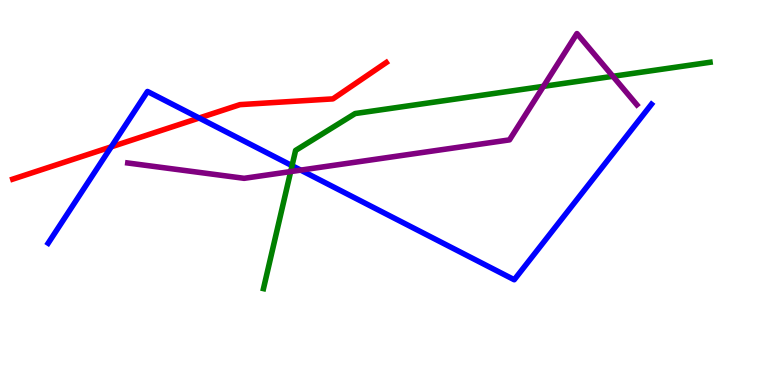[{'lines': ['blue', 'red'], 'intersections': [{'x': 1.44, 'y': 6.19}, {'x': 2.57, 'y': 6.93}]}, {'lines': ['green', 'red'], 'intersections': []}, {'lines': ['purple', 'red'], 'intersections': []}, {'lines': ['blue', 'green'], 'intersections': [{'x': 3.77, 'y': 5.7}]}, {'lines': ['blue', 'purple'], 'intersections': [{'x': 3.88, 'y': 5.58}]}, {'lines': ['green', 'purple'], 'intersections': [{'x': 3.75, 'y': 5.54}, {'x': 7.01, 'y': 7.76}, {'x': 7.91, 'y': 8.02}]}]